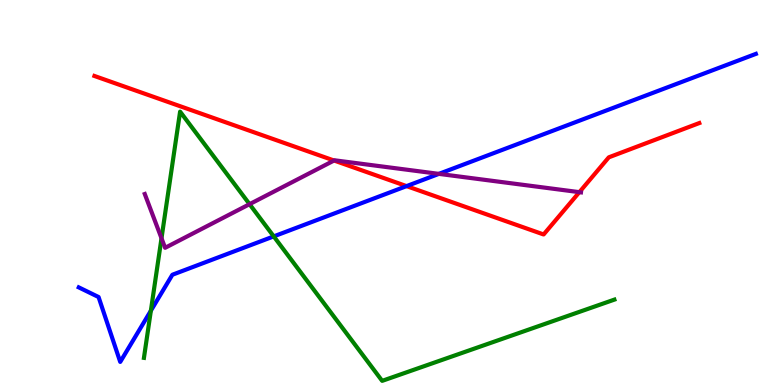[{'lines': ['blue', 'red'], 'intersections': [{'x': 5.25, 'y': 5.17}]}, {'lines': ['green', 'red'], 'intersections': []}, {'lines': ['purple', 'red'], 'intersections': [{'x': 4.31, 'y': 5.83}, {'x': 7.48, 'y': 5.01}]}, {'lines': ['blue', 'green'], 'intersections': [{'x': 1.95, 'y': 1.93}, {'x': 3.53, 'y': 3.86}]}, {'lines': ['blue', 'purple'], 'intersections': [{'x': 5.66, 'y': 5.48}]}, {'lines': ['green', 'purple'], 'intersections': [{'x': 2.08, 'y': 3.81}, {'x': 3.22, 'y': 4.7}]}]